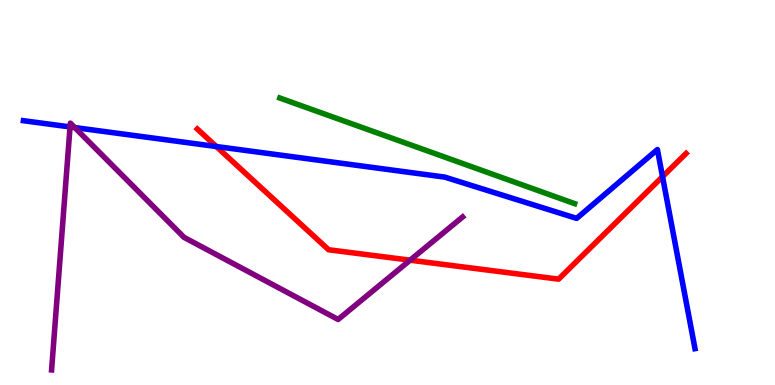[{'lines': ['blue', 'red'], 'intersections': [{'x': 2.79, 'y': 6.19}, {'x': 8.55, 'y': 5.41}]}, {'lines': ['green', 'red'], 'intersections': []}, {'lines': ['purple', 'red'], 'intersections': [{'x': 5.29, 'y': 3.24}]}, {'lines': ['blue', 'green'], 'intersections': []}, {'lines': ['blue', 'purple'], 'intersections': [{'x': 0.904, 'y': 6.7}, {'x': 0.965, 'y': 6.69}]}, {'lines': ['green', 'purple'], 'intersections': []}]